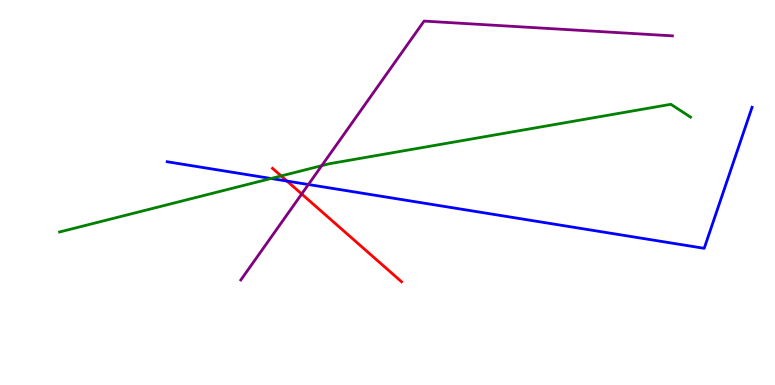[{'lines': ['blue', 'red'], 'intersections': [{'x': 3.7, 'y': 5.3}]}, {'lines': ['green', 'red'], 'intersections': [{'x': 3.63, 'y': 5.43}]}, {'lines': ['purple', 'red'], 'intersections': [{'x': 3.89, 'y': 4.96}]}, {'lines': ['blue', 'green'], 'intersections': [{'x': 3.5, 'y': 5.36}]}, {'lines': ['blue', 'purple'], 'intersections': [{'x': 3.98, 'y': 5.21}]}, {'lines': ['green', 'purple'], 'intersections': [{'x': 4.15, 'y': 5.7}]}]